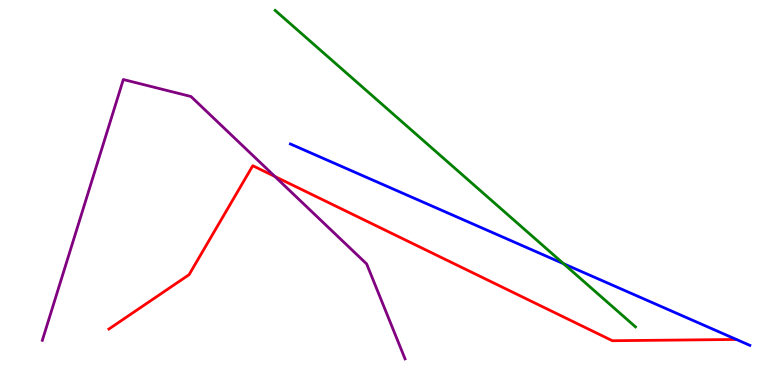[{'lines': ['blue', 'red'], 'intersections': []}, {'lines': ['green', 'red'], 'intersections': []}, {'lines': ['purple', 'red'], 'intersections': [{'x': 3.55, 'y': 5.42}]}, {'lines': ['blue', 'green'], 'intersections': [{'x': 7.27, 'y': 3.15}]}, {'lines': ['blue', 'purple'], 'intersections': []}, {'lines': ['green', 'purple'], 'intersections': []}]